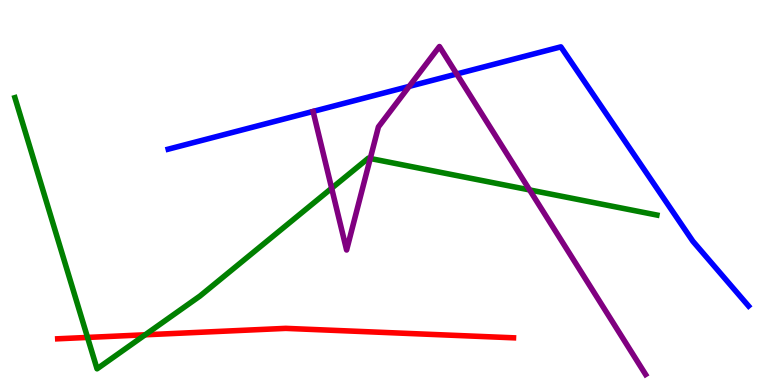[{'lines': ['blue', 'red'], 'intersections': []}, {'lines': ['green', 'red'], 'intersections': [{'x': 1.13, 'y': 1.24}, {'x': 1.87, 'y': 1.3}]}, {'lines': ['purple', 'red'], 'intersections': []}, {'lines': ['blue', 'green'], 'intersections': []}, {'lines': ['blue', 'purple'], 'intersections': [{'x': 5.28, 'y': 7.76}, {'x': 5.89, 'y': 8.08}]}, {'lines': ['green', 'purple'], 'intersections': [{'x': 4.28, 'y': 5.11}, {'x': 4.78, 'y': 5.88}, {'x': 6.83, 'y': 5.07}]}]